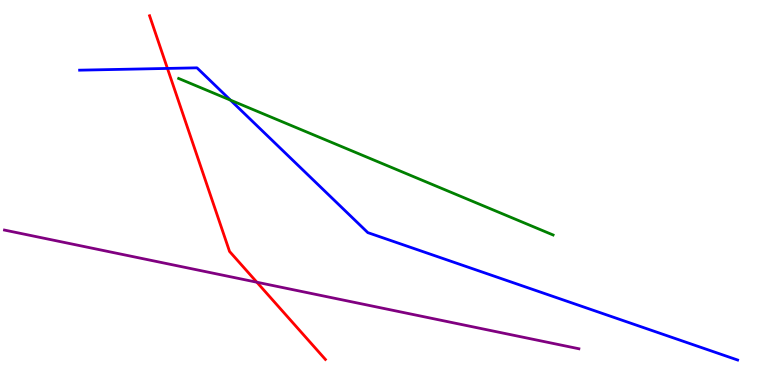[{'lines': ['blue', 'red'], 'intersections': [{'x': 2.16, 'y': 8.22}]}, {'lines': ['green', 'red'], 'intersections': []}, {'lines': ['purple', 'red'], 'intersections': [{'x': 3.31, 'y': 2.67}]}, {'lines': ['blue', 'green'], 'intersections': [{'x': 2.97, 'y': 7.4}]}, {'lines': ['blue', 'purple'], 'intersections': []}, {'lines': ['green', 'purple'], 'intersections': []}]